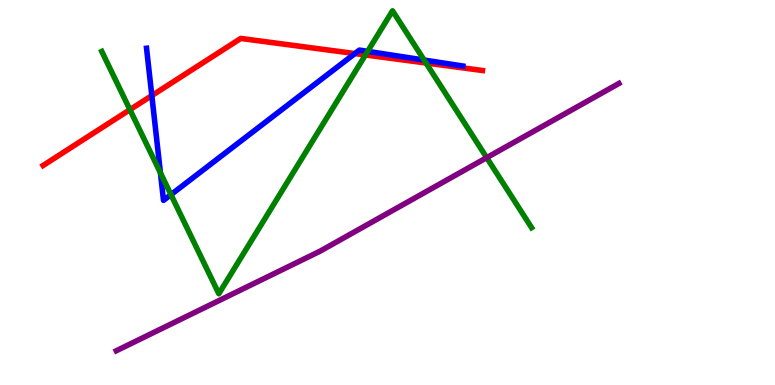[{'lines': ['blue', 'red'], 'intersections': [{'x': 1.96, 'y': 7.52}, {'x': 4.58, 'y': 8.61}]}, {'lines': ['green', 'red'], 'intersections': [{'x': 1.68, 'y': 7.15}, {'x': 4.72, 'y': 8.57}, {'x': 5.5, 'y': 8.36}]}, {'lines': ['purple', 'red'], 'intersections': []}, {'lines': ['blue', 'green'], 'intersections': [{'x': 2.07, 'y': 5.51}, {'x': 2.21, 'y': 4.94}, {'x': 4.74, 'y': 8.67}, {'x': 5.47, 'y': 8.44}]}, {'lines': ['blue', 'purple'], 'intersections': []}, {'lines': ['green', 'purple'], 'intersections': [{'x': 6.28, 'y': 5.9}]}]